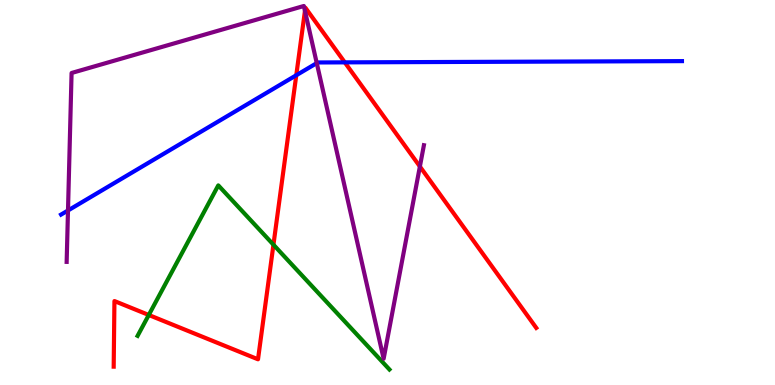[{'lines': ['blue', 'red'], 'intersections': [{'x': 3.82, 'y': 8.05}, {'x': 4.45, 'y': 8.38}]}, {'lines': ['green', 'red'], 'intersections': [{'x': 1.92, 'y': 1.82}, {'x': 3.53, 'y': 3.64}]}, {'lines': ['purple', 'red'], 'intersections': [{'x': 3.93, 'y': 9.72}, {'x': 5.42, 'y': 5.68}]}, {'lines': ['blue', 'green'], 'intersections': []}, {'lines': ['blue', 'purple'], 'intersections': [{'x': 0.877, 'y': 4.53}, {'x': 4.09, 'y': 8.36}]}, {'lines': ['green', 'purple'], 'intersections': []}]